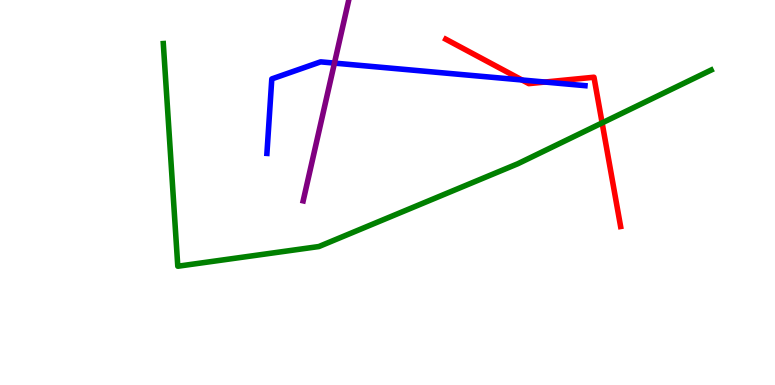[{'lines': ['blue', 'red'], 'intersections': [{'x': 6.74, 'y': 7.92}, {'x': 7.03, 'y': 7.87}]}, {'lines': ['green', 'red'], 'intersections': [{'x': 7.77, 'y': 6.81}]}, {'lines': ['purple', 'red'], 'intersections': []}, {'lines': ['blue', 'green'], 'intersections': []}, {'lines': ['blue', 'purple'], 'intersections': [{'x': 4.32, 'y': 8.36}]}, {'lines': ['green', 'purple'], 'intersections': []}]